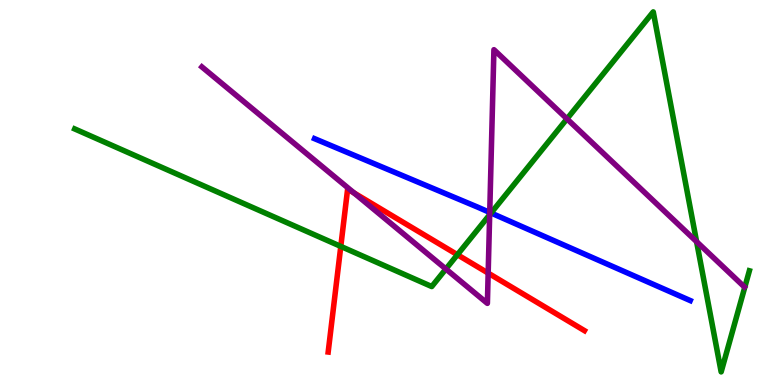[{'lines': ['blue', 'red'], 'intersections': []}, {'lines': ['green', 'red'], 'intersections': [{'x': 4.4, 'y': 3.6}, {'x': 5.9, 'y': 3.38}]}, {'lines': ['purple', 'red'], 'intersections': [{'x': 4.57, 'y': 4.99}, {'x': 6.3, 'y': 2.91}]}, {'lines': ['blue', 'green'], 'intersections': [{'x': 6.34, 'y': 4.47}]}, {'lines': ['blue', 'purple'], 'intersections': [{'x': 6.32, 'y': 4.48}]}, {'lines': ['green', 'purple'], 'intersections': [{'x': 5.75, 'y': 3.01}, {'x': 6.32, 'y': 4.42}, {'x': 7.32, 'y': 6.91}, {'x': 8.99, 'y': 3.72}]}]